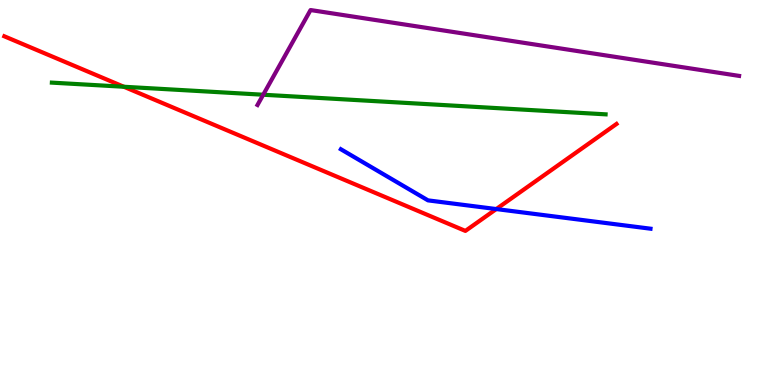[{'lines': ['blue', 'red'], 'intersections': [{'x': 6.4, 'y': 4.57}]}, {'lines': ['green', 'red'], 'intersections': [{'x': 1.6, 'y': 7.75}]}, {'lines': ['purple', 'red'], 'intersections': []}, {'lines': ['blue', 'green'], 'intersections': []}, {'lines': ['blue', 'purple'], 'intersections': []}, {'lines': ['green', 'purple'], 'intersections': [{'x': 3.4, 'y': 7.54}]}]